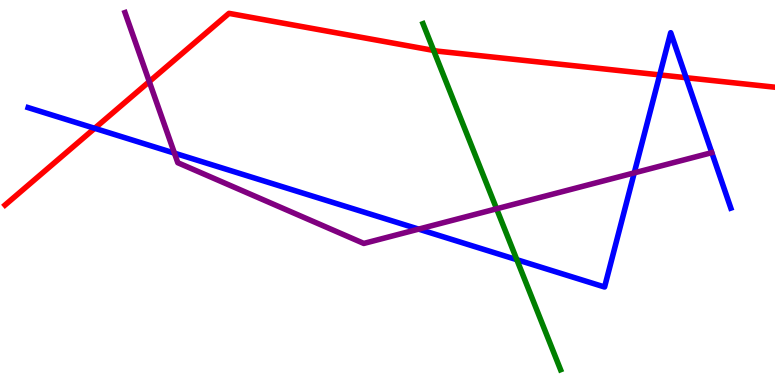[{'lines': ['blue', 'red'], 'intersections': [{'x': 1.22, 'y': 6.67}, {'x': 8.51, 'y': 8.05}, {'x': 8.85, 'y': 7.98}]}, {'lines': ['green', 'red'], 'intersections': [{'x': 5.6, 'y': 8.69}]}, {'lines': ['purple', 'red'], 'intersections': [{'x': 1.93, 'y': 7.88}]}, {'lines': ['blue', 'green'], 'intersections': [{'x': 6.67, 'y': 3.25}]}, {'lines': ['blue', 'purple'], 'intersections': [{'x': 2.25, 'y': 6.02}, {'x': 5.4, 'y': 4.05}, {'x': 8.18, 'y': 5.51}]}, {'lines': ['green', 'purple'], 'intersections': [{'x': 6.41, 'y': 4.58}]}]